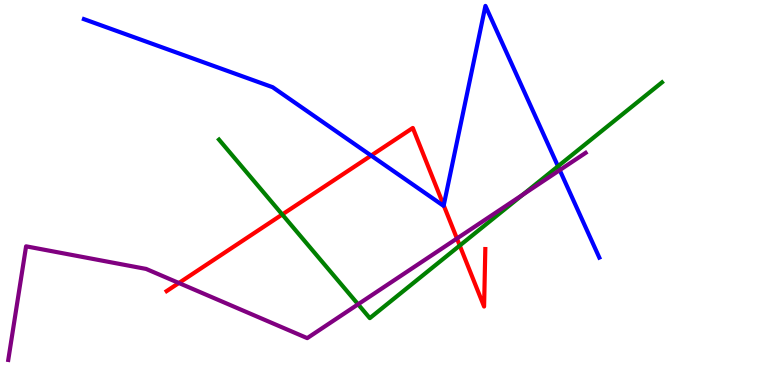[{'lines': ['blue', 'red'], 'intersections': [{'x': 4.79, 'y': 5.96}, {'x': 5.73, 'y': 4.67}]}, {'lines': ['green', 'red'], 'intersections': [{'x': 3.64, 'y': 4.43}, {'x': 5.93, 'y': 3.62}]}, {'lines': ['purple', 'red'], 'intersections': [{'x': 2.31, 'y': 2.65}, {'x': 5.9, 'y': 3.8}]}, {'lines': ['blue', 'green'], 'intersections': [{'x': 7.2, 'y': 5.68}]}, {'lines': ['blue', 'purple'], 'intersections': [{'x': 7.22, 'y': 5.58}]}, {'lines': ['green', 'purple'], 'intersections': [{'x': 4.62, 'y': 2.1}, {'x': 6.75, 'y': 4.94}]}]